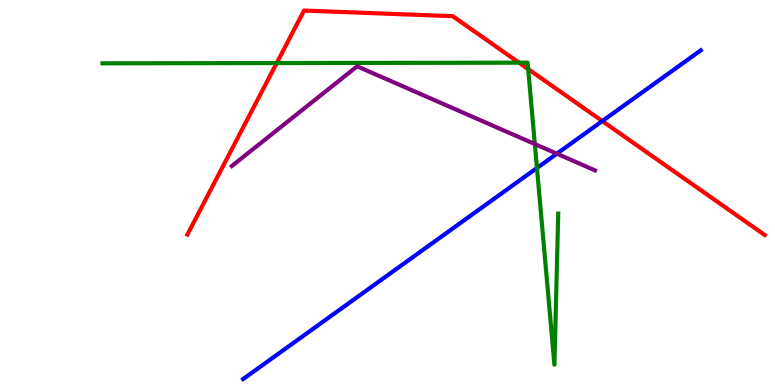[{'lines': ['blue', 'red'], 'intersections': [{'x': 7.77, 'y': 6.86}]}, {'lines': ['green', 'red'], 'intersections': [{'x': 3.57, 'y': 8.36}, {'x': 6.7, 'y': 8.37}, {'x': 6.82, 'y': 8.21}]}, {'lines': ['purple', 'red'], 'intersections': []}, {'lines': ['blue', 'green'], 'intersections': [{'x': 6.93, 'y': 5.64}]}, {'lines': ['blue', 'purple'], 'intersections': [{'x': 7.19, 'y': 6.01}]}, {'lines': ['green', 'purple'], 'intersections': [{'x': 6.9, 'y': 6.26}]}]